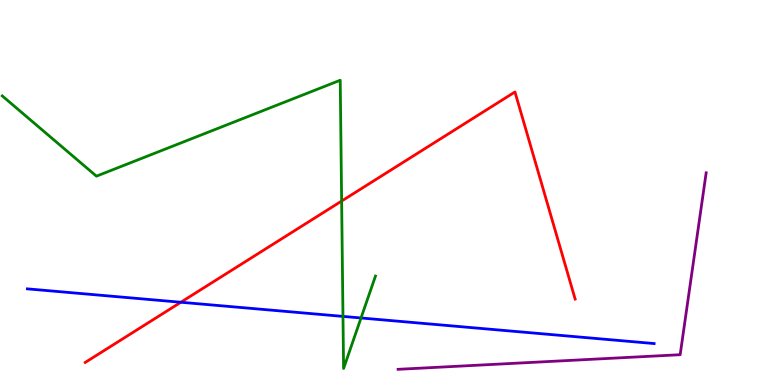[{'lines': ['blue', 'red'], 'intersections': [{'x': 2.33, 'y': 2.15}]}, {'lines': ['green', 'red'], 'intersections': [{'x': 4.41, 'y': 4.78}]}, {'lines': ['purple', 'red'], 'intersections': []}, {'lines': ['blue', 'green'], 'intersections': [{'x': 4.43, 'y': 1.78}, {'x': 4.66, 'y': 1.74}]}, {'lines': ['blue', 'purple'], 'intersections': []}, {'lines': ['green', 'purple'], 'intersections': []}]